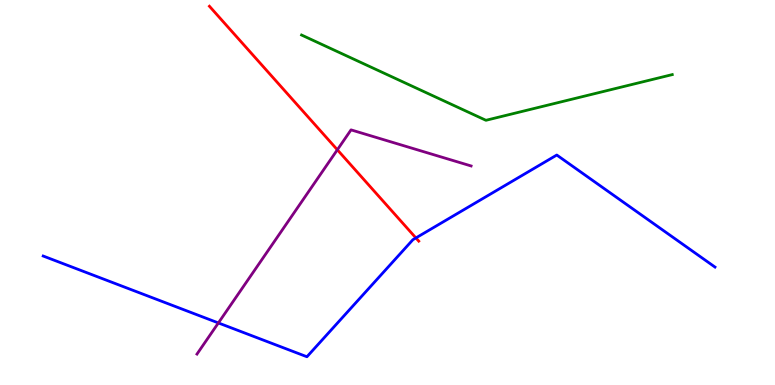[{'lines': ['blue', 'red'], 'intersections': [{'x': 5.37, 'y': 3.82}]}, {'lines': ['green', 'red'], 'intersections': []}, {'lines': ['purple', 'red'], 'intersections': [{'x': 4.35, 'y': 6.11}]}, {'lines': ['blue', 'green'], 'intersections': []}, {'lines': ['blue', 'purple'], 'intersections': [{'x': 2.82, 'y': 1.61}]}, {'lines': ['green', 'purple'], 'intersections': []}]